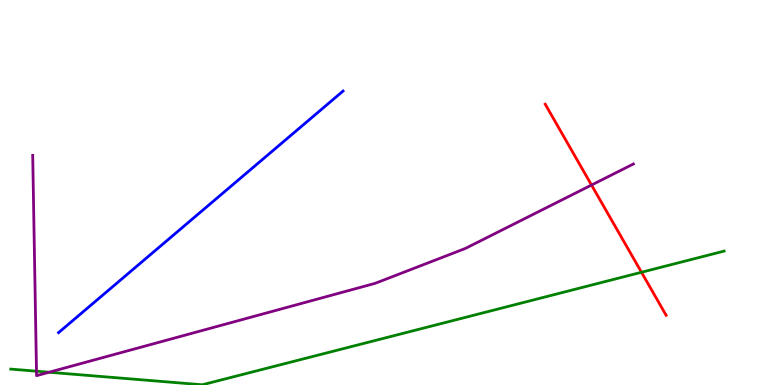[{'lines': ['blue', 'red'], 'intersections': []}, {'lines': ['green', 'red'], 'intersections': [{'x': 8.28, 'y': 2.93}]}, {'lines': ['purple', 'red'], 'intersections': [{'x': 7.63, 'y': 5.19}]}, {'lines': ['blue', 'green'], 'intersections': []}, {'lines': ['blue', 'purple'], 'intersections': []}, {'lines': ['green', 'purple'], 'intersections': [{'x': 0.471, 'y': 0.358}, {'x': 0.633, 'y': 0.331}]}]